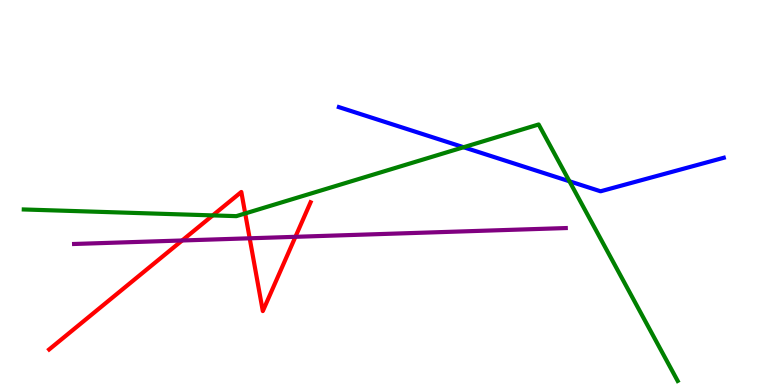[{'lines': ['blue', 'red'], 'intersections': []}, {'lines': ['green', 'red'], 'intersections': [{'x': 2.74, 'y': 4.41}, {'x': 3.16, 'y': 4.46}]}, {'lines': ['purple', 'red'], 'intersections': [{'x': 2.35, 'y': 3.75}, {'x': 3.22, 'y': 3.81}, {'x': 3.81, 'y': 3.85}]}, {'lines': ['blue', 'green'], 'intersections': [{'x': 5.98, 'y': 6.18}, {'x': 7.35, 'y': 5.29}]}, {'lines': ['blue', 'purple'], 'intersections': []}, {'lines': ['green', 'purple'], 'intersections': []}]